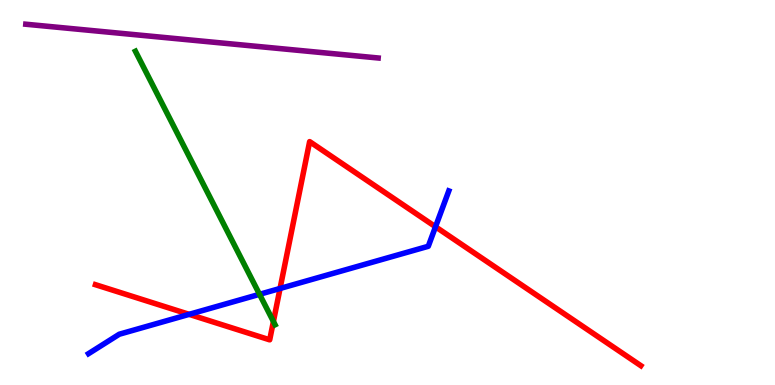[{'lines': ['blue', 'red'], 'intersections': [{'x': 2.44, 'y': 1.84}, {'x': 3.61, 'y': 2.51}, {'x': 5.62, 'y': 4.11}]}, {'lines': ['green', 'red'], 'intersections': [{'x': 3.53, 'y': 1.65}]}, {'lines': ['purple', 'red'], 'intersections': []}, {'lines': ['blue', 'green'], 'intersections': [{'x': 3.35, 'y': 2.36}]}, {'lines': ['blue', 'purple'], 'intersections': []}, {'lines': ['green', 'purple'], 'intersections': []}]